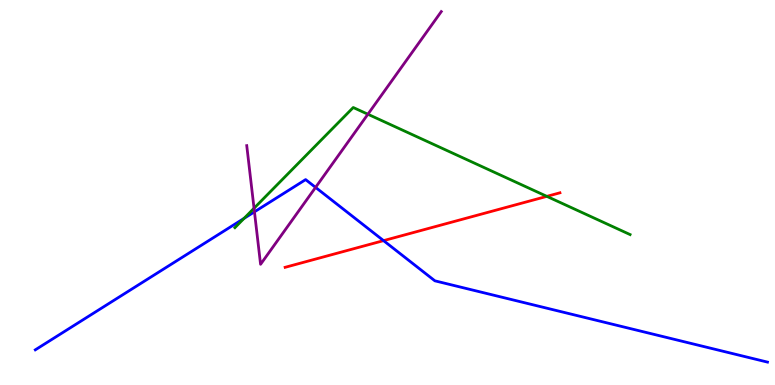[{'lines': ['blue', 'red'], 'intersections': [{'x': 4.95, 'y': 3.75}]}, {'lines': ['green', 'red'], 'intersections': [{'x': 7.06, 'y': 4.9}]}, {'lines': ['purple', 'red'], 'intersections': []}, {'lines': ['blue', 'green'], 'intersections': [{'x': 3.15, 'y': 4.33}]}, {'lines': ['blue', 'purple'], 'intersections': [{'x': 3.28, 'y': 4.5}, {'x': 4.07, 'y': 5.13}]}, {'lines': ['green', 'purple'], 'intersections': [{'x': 3.28, 'y': 4.59}, {'x': 4.75, 'y': 7.03}]}]